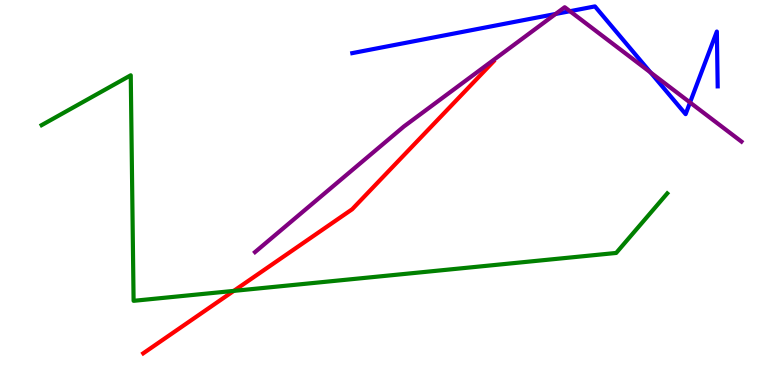[{'lines': ['blue', 'red'], 'intersections': []}, {'lines': ['green', 'red'], 'intersections': [{'x': 3.02, 'y': 2.44}]}, {'lines': ['purple', 'red'], 'intersections': []}, {'lines': ['blue', 'green'], 'intersections': []}, {'lines': ['blue', 'purple'], 'intersections': [{'x': 7.17, 'y': 9.64}, {'x': 7.35, 'y': 9.71}, {'x': 8.39, 'y': 8.12}, {'x': 8.9, 'y': 7.34}]}, {'lines': ['green', 'purple'], 'intersections': []}]